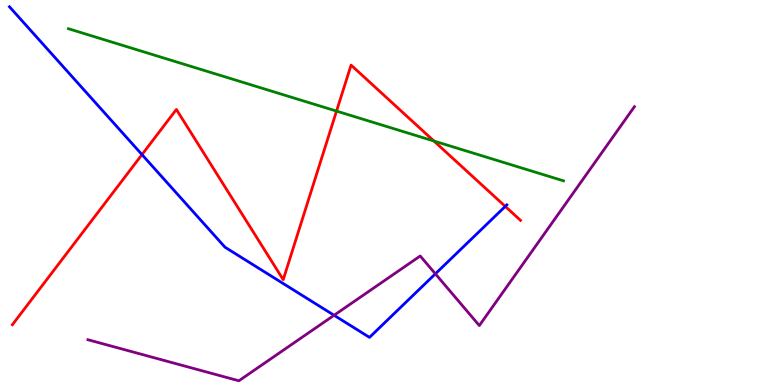[{'lines': ['blue', 'red'], 'intersections': [{'x': 1.83, 'y': 5.98}, {'x': 6.52, 'y': 4.64}]}, {'lines': ['green', 'red'], 'intersections': [{'x': 4.34, 'y': 7.11}, {'x': 5.6, 'y': 6.34}]}, {'lines': ['purple', 'red'], 'intersections': []}, {'lines': ['blue', 'green'], 'intersections': []}, {'lines': ['blue', 'purple'], 'intersections': [{'x': 4.31, 'y': 1.81}, {'x': 5.62, 'y': 2.89}]}, {'lines': ['green', 'purple'], 'intersections': []}]